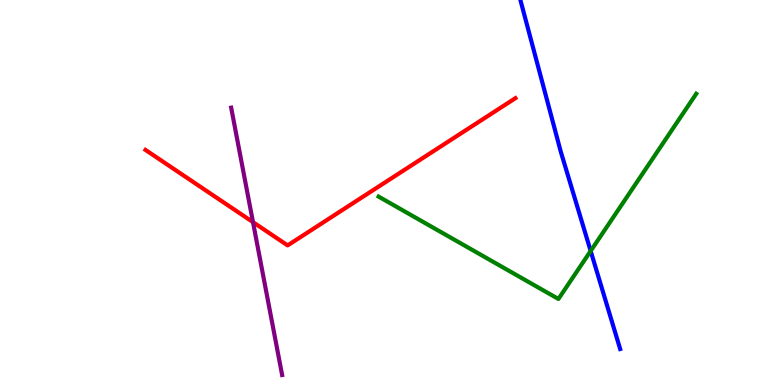[{'lines': ['blue', 'red'], 'intersections': []}, {'lines': ['green', 'red'], 'intersections': []}, {'lines': ['purple', 'red'], 'intersections': [{'x': 3.26, 'y': 4.23}]}, {'lines': ['blue', 'green'], 'intersections': [{'x': 7.62, 'y': 3.48}]}, {'lines': ['blue', 'purple'], 'intersections': []}, {'lines': ['green', 'purple'], 'intersections': []}]